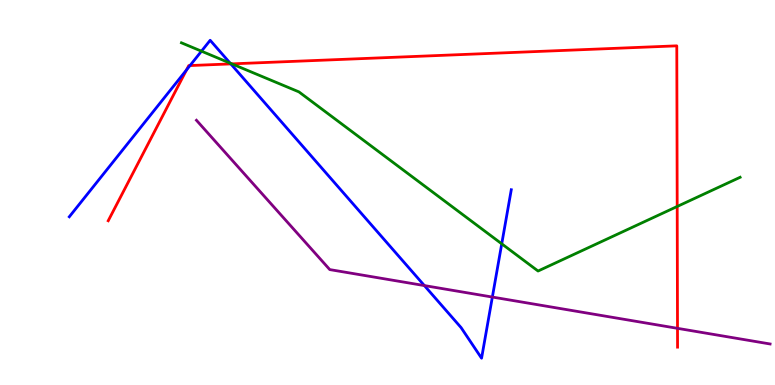[{'lines': ['blue', 'red'], 'intersections': [{'x': 2.41, 'y': 8.18}, {'x': 2.45, 'y': 8.3}, {'x': 2.98, 'y': 8.34}]}, {'lines': ['green', 'red'], 'intersections': [{'x': 2.99, 'y': 8.34}, {'x': 8.74, 'y': 4.64}]}, {'lines': ['purple', 'red'], 'intersections': [{'x': 8.74, 'y': 1.47}]}, {'lines': ['blue', 'green'], 'intersections': [{'x': 2.6, 'y': 8.67}, {'x': 2.97, 'y': 8.36}, {'x': 6.47, 'y': 3.67}]}, {'lines': ['blue', 'purple'], 'intersections': [{'x': 5.48, 'y': 2.58}, {'x': 6.35, 'y': 2.28}]}, {'lines': ['green', 'purple'], 'intersections': []}]